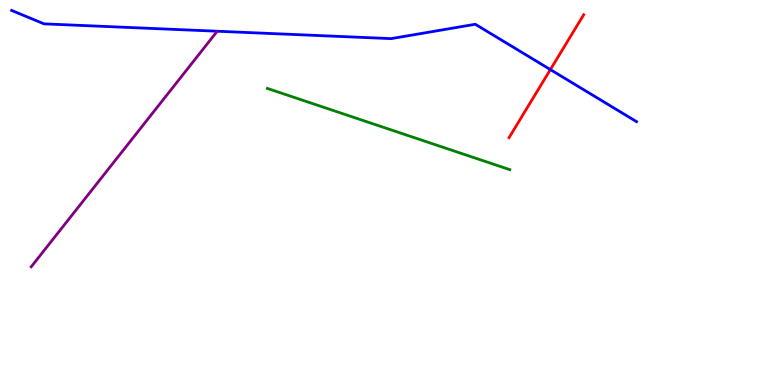[{'lines': ['blue', 'red'], 'intersections': [{'x': 7.1, 'y': 8.19}]}, {'lines': ['green', 'red'], 'intersections': []}, {'lines': ['purple', 'red'], 'intersections': []}, {'lines': ['blue', 'green'], 'intersections': []}, {'lines': ['blue', 'purple'], 'intersections': []}, {'lines': ['green', 'purple'], 'intersections': []}]